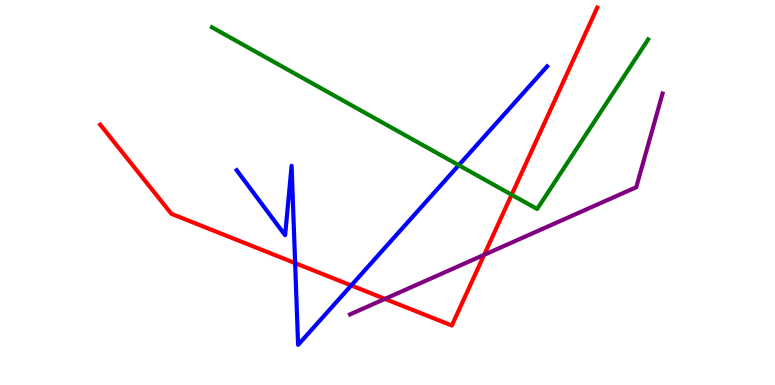[{'lines': ['blue', 'red'], 'intersections': [{'x': 3.81, 'y': 3.17}, {'x': 4.53, 'y': 2.59}]}, {'lines': ['green', 'red'], 'intersections': [{'x': 6.6, 'y': 4.94}]}, {'lines': ['purple', 'red'], 'intersections': [{'x': 4.97, 'y': 2.24}, {'x': 6.25, 'y': 3.38}]}, {'lines': ['blue', 'green'], 'intersections': [{'x': 5.92, 'y': 5.71}]}, {'lines': ['blue', 'purple'], 'intersections': []}, {'lines': ['green', 'purple'], 'intersections': []}]